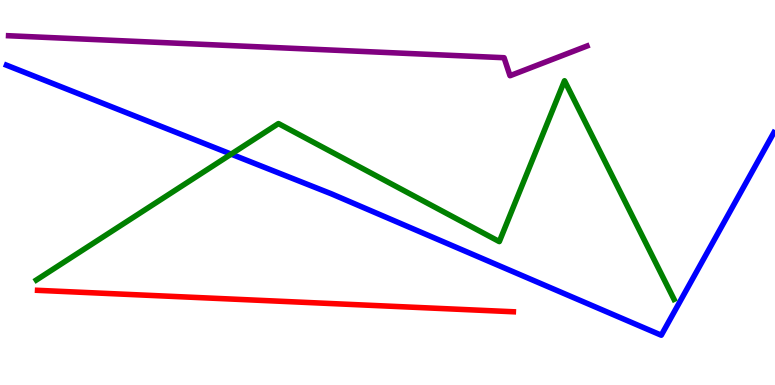[{'lines': ['blue', 'red'], 'intersections': []}, {'lines': ['green', 'red'], 'intersections': []}, {'lines': ['purple', 'red'], 'intersections': []}, {'lines': ['blue', 'green'], 'intersections': [{'x': 2.98, 'y': 6.0}]}, {'lines': ['blue', 'purple'], 'intersections': []}, {'lines': ['green', 'purple'], 'intersections': []}]